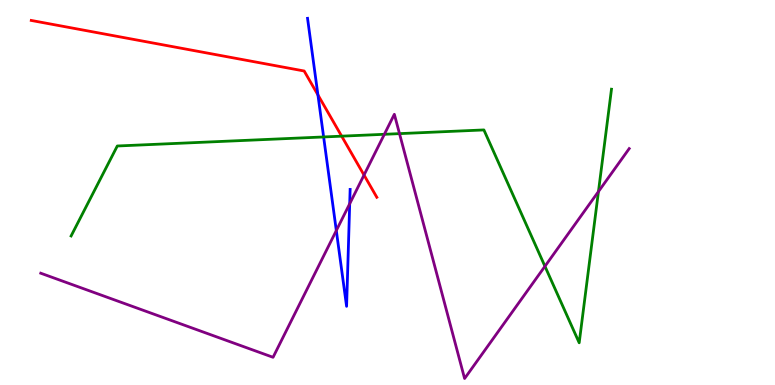[{'lines': ['blue', 'red'], 'intersections': [{'x': 4.1, 'y': 7.53}]}, {'lines': ['green', 'red'], 'intersections': [{'x': 4.41, 'y': 6.46}]}, {'lines': ['purple', 'red'], 'intersections': [{'x': 4.7, 'y': 5.45}]}, {'lines': ['blue', 'green'], 'intersections': [{'x': 4.18, 'y': 6.44}]}, {'lines': ['blue', 'purple'], 'intersections': [{'x': 4.34, 'y': 4.01}, {'x': 4.51, 'y': 4.71}]}, {'lines': ['green', 'purple'], 'intersections': [{'x': 4.96, 'y': 6.51}, {'x': 5.15, 'y': 6.53}, {'x': 7.03, 'y': 3.08}, {'x': 7.72, 'y': 5.02}]}]